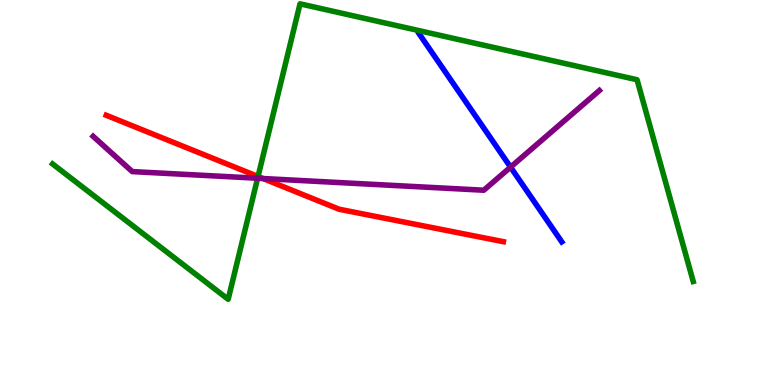[{'lines': ['blue', 'red'], 'intersections': []}, {'lines': ['green', 'red'], 'intersections': [{'x': 3.33, 'y': 5.42}]}, {'lines': ['purple', 'red'], 'intersections': [{'x': 3.39, 'y': 5.36}]}, {'lines': ['blue', 'green'], 'intersections': []}, {'lines': ['blue', 'purple'], 'intersections': [{'x': 6.59, 'y': 5.66}]}, {'lines': ['green', 'purple'], 'intersections': [{'x': 3.32, 'y': 5.37}]}]